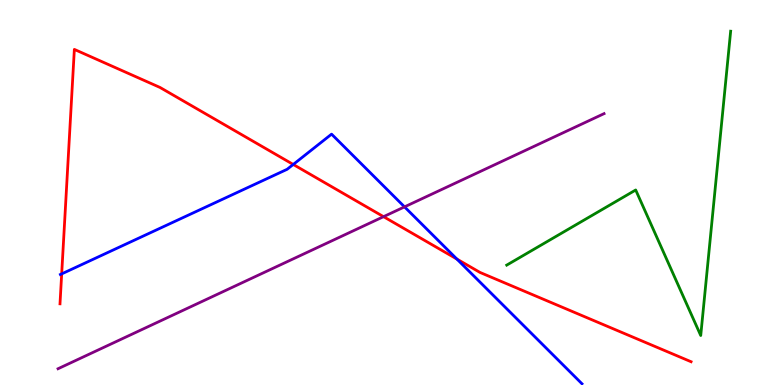[{'lines': ['blue', 'red'], 'intersections': [{'x': 0.796, 'y': 2.89}, {'x': 3.78, 'y': 5.73}, {'x': 5.9, 'y': 3.27}]}, {'lines': ['green', 'red'], 'intersections': []}, {'lines': ['purple', 'red'], 'intersections': [{'x': 4.95, 'y': 4.37}]}, {'lines': ['blue', 'green'], 'intersections': []}, {'lines': ['blue', 'purple'], 'intersections': [{'x': 5.22, 'y': 4.63}]}, {'lines': ['green', 'purple'], 'intersections': []}]